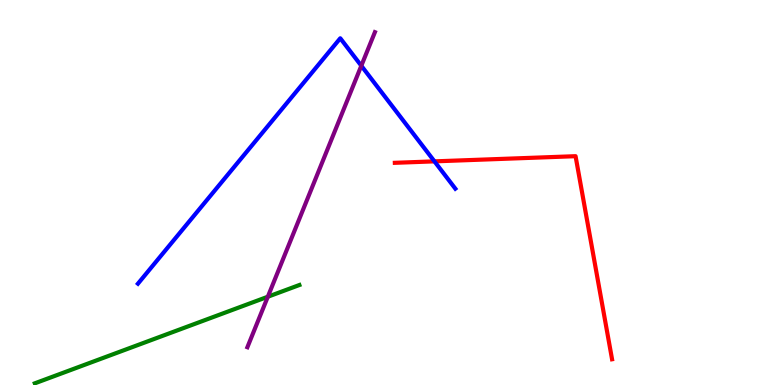[{'lines': ['blue', 'red'], 'intersections': [{'x': 5.61, 'y': 5.81}]}, {'lines': ['green', 'red'], 'intersections': []}, {'lines': ['purple', 'red'], 'intersections': []}, {'lines': ['blue', 'green'], 'intersections': []}, {'lines': ['blue', 'purple'], 'intersections': [{'x': 4.66, 'y': 8.29}]}, {'lines': ['green', 'purple'], 'intersections': [{'x': 3.46, 'y': 2.29}]}]